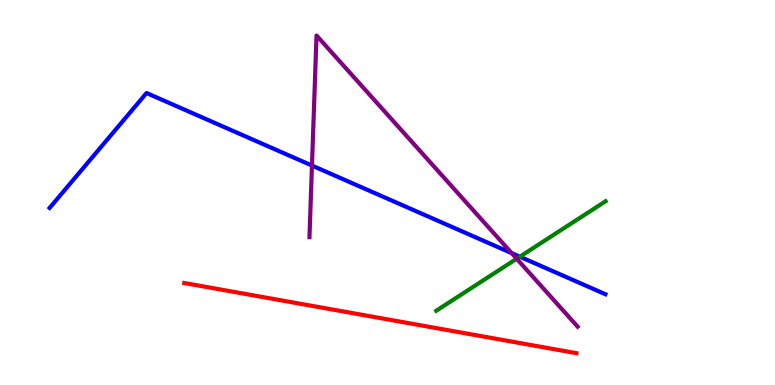[{'lines': ['blue', 'red'], 'intersections': []}, {'lines': ['green', 'red'], 'intersections': []}, {'lines': ['purple', 'red'], 'intersections': []}, {'lines': ['blue', 'green'], 'intersections': [{'x': 6.71, 'y': 3.33}]}, {'lines': ['blue', 'purple'], 'intersections': [{'x': 4.03, 'y': 5.7}, {'x': 6.6, 'y': 3.43}]}, {'lines': ['green', 'purple'], 'intersections': [{'x': 6.67, 'y': 3.28}]}]